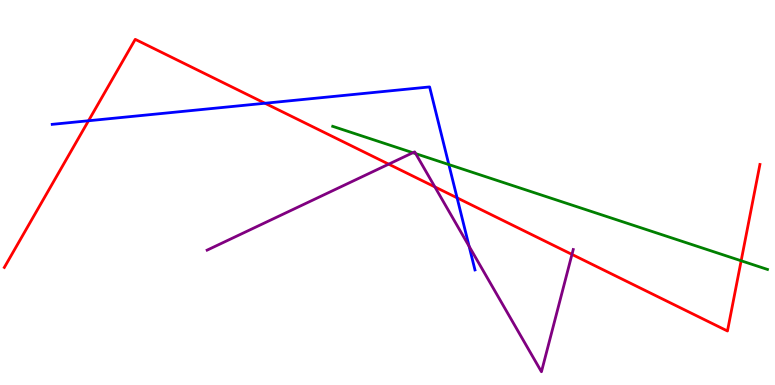[{'lines': ['blue', 'red'], 'intersections': [{'x': 1.14, 'y': 6.86}, {'x': 3.42, 'y': 7.32}, {'x': 5.9, 'y': 4.86}]}, {'lines': ['green', 'red'], 'intersections': [{'x': 9.56, 'y': 3.23}]}, {'lines': ['purple', 'red'], 'intersections': [{'x': 5.02, 'y': 5.74}, {'x': 5.61, 'y': 5.15}, {'x': 7.38, 'y': 3.39}]}, {'lines': ['blue', 'green'], 'intersections': [{'x': 5.79, 'y': 5.73}]}, {'lines': ['blue', 'purple'], 'intersections': [{'x': 6.05, 'y': 3.6}]}, {'lines': ['green', 'purple'], 'intersections': [{'x': 5.33, 'y': 6.03}, {'x': 5.36, 'y': 6.01}]}]